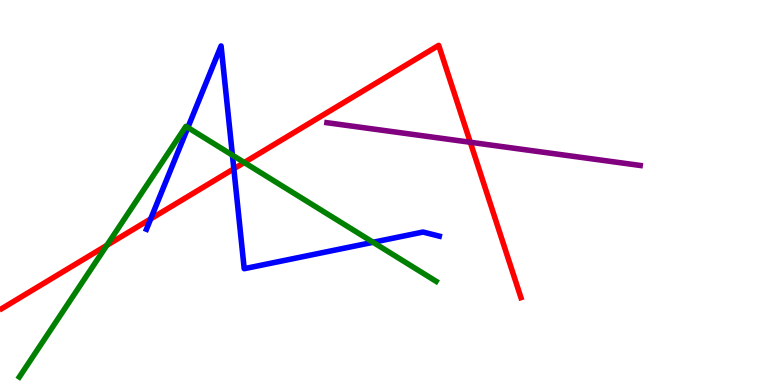[{'lines': ['blue', 'red'], 'intersections': [{'x': 1.94, 'y': 4.31}, {'x': 3.02, 'y': 5.62}]}, {'lines': ['green', 'red'], 'intersections': [{'x': 1.38, 'y': 3.63}, {'x': 3.15, 'y': 5.78}]}, {'lines': ['purple', 'red'], 'intersections': [{'x': 6.07, 'y': 6.3}]}, {'lines': ['blue', 'green'], 'intersections': [{'x': 2.42, 'y': 6.69}, {'x': 3.0, 'y': 5.97}, {'x': 4.81, 'y': 3.71}]}, {'lines': ['blue', 'purple'], 'intersections': []}, {'lines': ['green', 'purple'], 'intersections': []}]